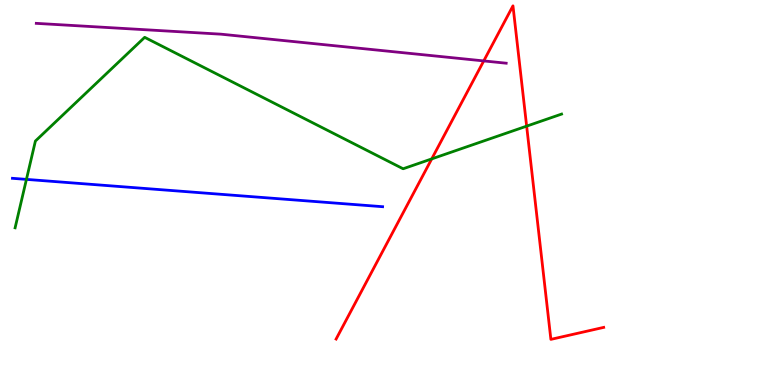[{'lines': ['blue', 'red'], 'intersections': []}, {'lines': ['green', 'red'], 'intersections': [{'x': 5.57, 'y': 5.87}, {'x': 6.8, 'y': 6.72}]}, {'lines': ['purple', 'red'], 'intersections': [{'x': 6.24, 'y': 8.42}]}, {'lines': ['blue', 'green'], 'intersections': [{'x': 0.341, 'y': 5.34}]}, {'lines': ['blue', 'purple'], 'intersections': []}, {'lines': ['green', 'purple'], 'intersections': []}]